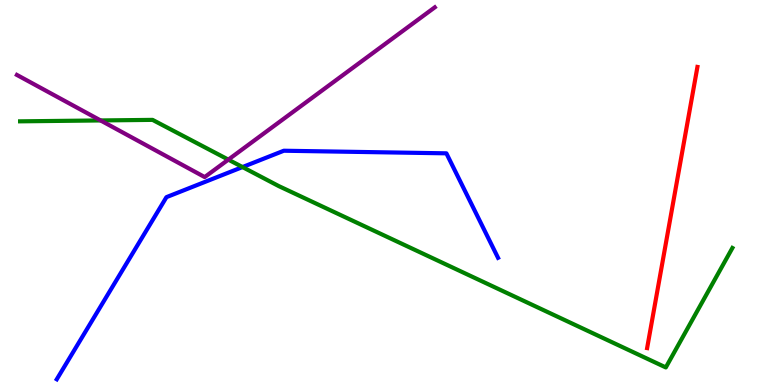[{'lines': ['blue', 'red'], 'intersections': []}, {'lines': ['green', 'red'], 'intersections': []}, {'lines': ['purple', 'red'], 'intersections': []}, {'lines': ['blue', 'green'], 'intersections': [{'x': 3.13, 'y': 5.66}]}, {'lines': ['blue', 'purple'], 'intersections': []}, {'lines': ['green', 'purple'], 'intersections': [{'x': 1.3, 'y': 6.87}, {'x': 2.95, 'y': 5.85}]}]